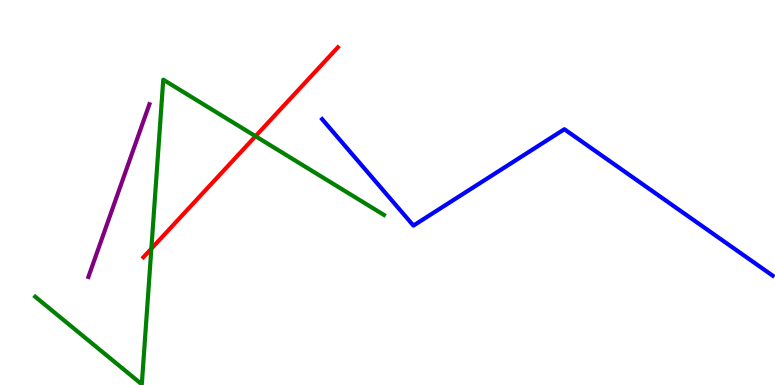[{'lines': ['blue', 'red'], 'intersections': []}, {'lines': ['green', 'red'], 'intersections': [{'x': 1.95, 'y': 3.54}, {'x': 3.3, 'y': 6.46}]}, {'lines': ['purple', 'red'], 'intersections': []}, {'lines': ['blue', 'green'], 'intersections': []}, {'lines': ['blue', 'purple'], 'intersections': []}, {'lines': ['green', 'purple'], 'intersections': []}]